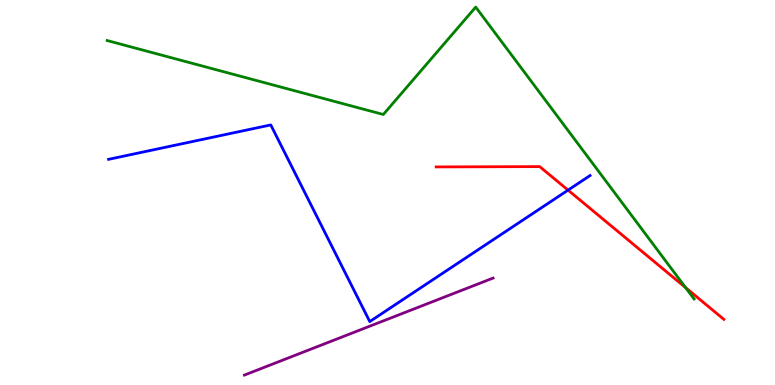[{'lines': ['blue', 'red'], 'intersections': [{'x': 7.33, 'y': 5.06}]}, {'lines': ['green', 'red'], 'intersections': [{'x': 8.85, 'y': 2.53}]}, {'lines': ['purple', 'red'], 'intersections': []}, {'lines': ['blue', 'green'], 'intersections': []}, {'lines': ['blue', 'purple'], 'intersections': []}, {'lines': ['green', 'purple'], 'intersections': []}]